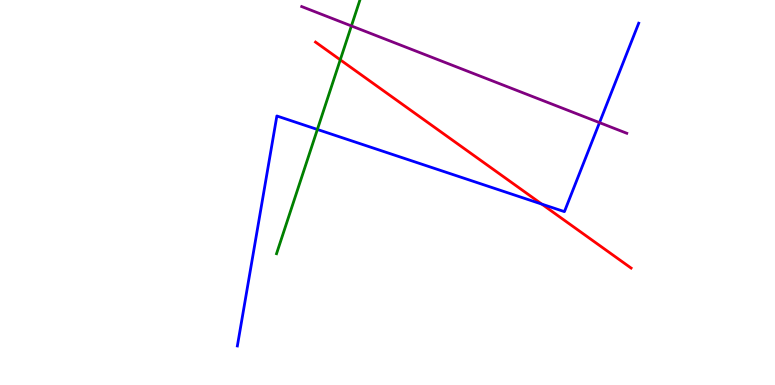[{'lines': ['blue', 'red'], 'intersections': [{'x': 6.99, 'y': 4.7}]}, {'lines': ['green', 'red'], 'intersections': [{'x': 4.39, 'y': 8.45}]}, {'lines': ['purple', 'red'], 'intersections': []}, {'lines': ['blue', 'green'], 'intersections': [{'x': 4.1, 'y': 6.64}]}, {'lines': ['blue', 'purple'], 'intersections': [{'x': 7.74, 'y': 6.81}]}, {'lines': ['green', 'purple'], 'intersections': [{'x': 4.53, 'y': 9.33}]}]